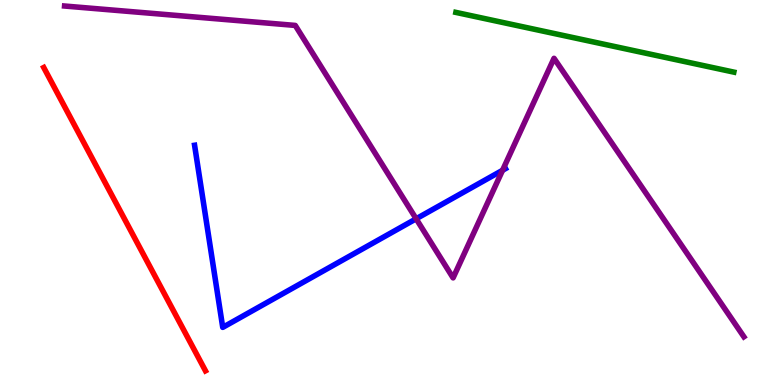[{'lines': ['blue', 'red'], 'intersections': []}, {'lines': ['green', 'red'], 'intersections': []}, {'lines': ['purple', 'red'], 'intersections': []}, {'lines': ['blue', 'green'], 'intersections': []}, {'lines': ['blue', 'purple'], 'intersections': [{'x': 5.37, 'y': 4.32}, {'x': 6.48, 'y': 5.58}]}, {'lines': ['green', 'purple'], 'intersections': []}]